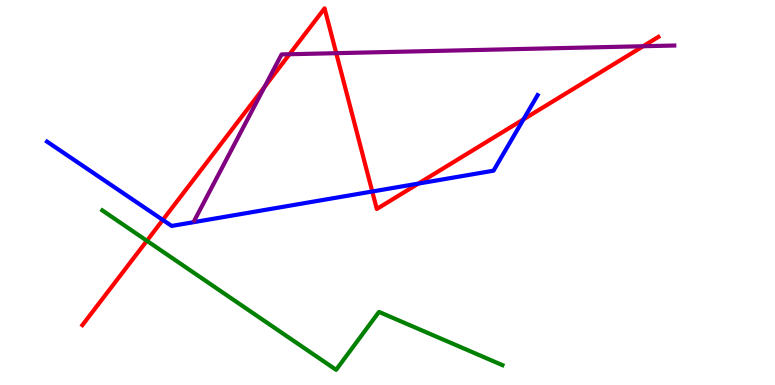[{'lines': ['blue', 'red'], 'intersections': [{'x': 2.1, 'y': 4.29}, {'x': 4.8, 'y': 5.03}, {'x': 5.4, 'y': 5.23}, {'x': 6.75, 'y': 6.9}]}, {'lines': ['green', 'red'], 'intersections': [{'x': 1.9, 'y': 3.75}]}, {'lines': ['purple', 'red'], 'intersections': [{'x': 3.41, 'y': 7.74}, {'x': 3.74, 'y': 8.59}, {'x': 4.34, 'y': 8.62}, {'x': 8.3, 'y': 8.8}]}, {'lines': ['blue', 'green'], 'intersections': []}, {'lines': ['blue', 'purple'], 'intersections': []}, {'lines': ['green', 'purple'], 'intersections': []}]